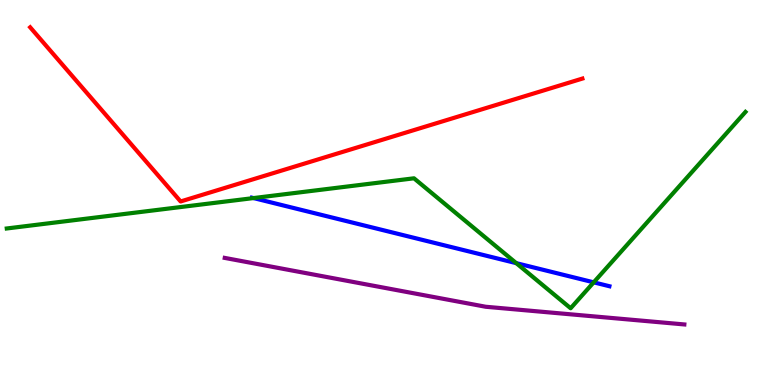[{'lines': ['blue', 'red'], 'intersections': []}, {'lines': ['green', 'red'], 'intersections': []}, {'lines': ['purple', 'red'], 'intersections': []}, {'lines': ['blue', 'green'], 'intersections': [{'x': 3.27, 'y': 4.86}, {'x': 6.66, 'y': 3.16}, {'x': 7.66, 'y': 2.67}]}, {'lines': ['blue', 'purple'], 'intersections': []}, {'lines': ['green', 'purple'], 'intersections': []}]